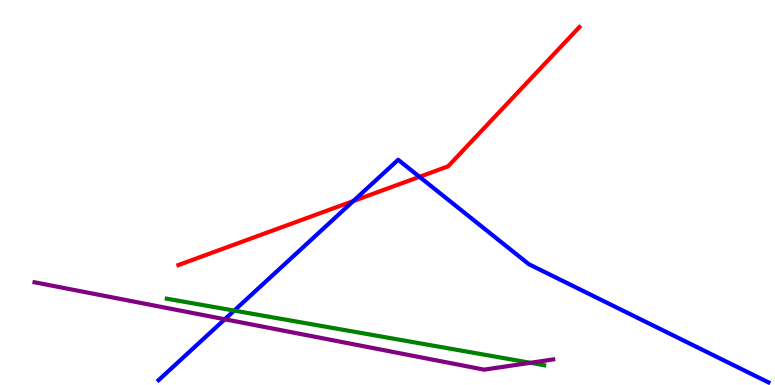[{'lines': ['blue', 'red'], 'intersections': [{'x': 4.56, 'y': 4.78}, {'x': 5.41, 'y': 5.41}]}, {'lines': ['green', 'red'], 'intersections': []}, {'lines': ['purple', 'red'], 'intersections': []}, {'lines': ['blue', 'green'], 'intersections': [{'x': 3.02, 'y': 1.93}]}, {'lines': ['blue', 'purple'], 'intersections': [{'x': 2.9, 'y': 1.71}]}, {'lines': ['green', 'purple'], 'intersections': [{'x': 6.84, 'y': 0.577}]}]